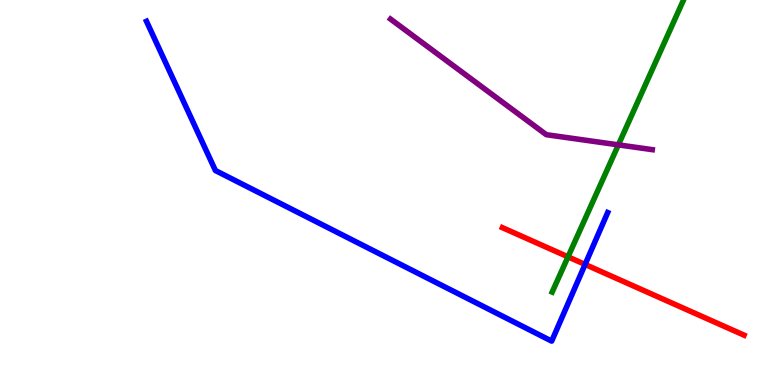[{'lines': ['blue', 'red'], 'intersections': [{'x': 7.55, 'y': 3.13}]}, {'lines': ['green', 'red'], 'intersections': [{'x': 7.33, 'y': 3.33}]}, {'lines': ['purple', 'red'], 'intersections': []}, {'lines': ['blue', 'green'], 'intersections': []}, {'lines': ['blue', 'purple'], 'intersections': []}, {'lines': ['green', 'purple'], 'intersections': [{'x': 7.98, 'y': 6.24}]}]